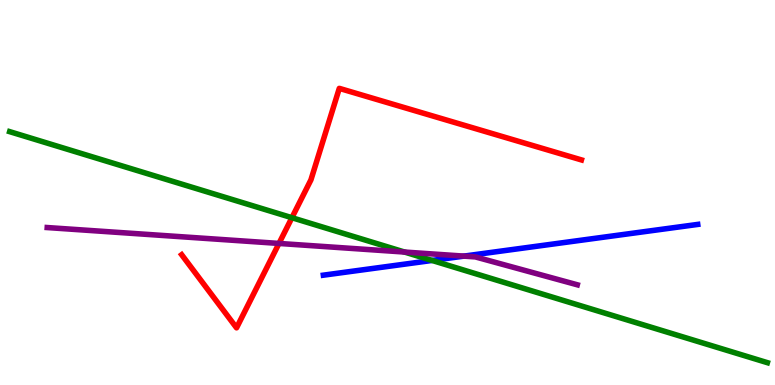[{'lines': ['blue', 'red'], 'intersections': []}, {'lines': ['green', 'red'], 'intersections': [{'x': 3.77, 'y': 4.35}]}, {'lines': ['purple', 'red'], 'intersections': [{'x': 3.6, 'y': 3.68}]}, {'lines': ['blue', 'green'], 'intersections': [{'x': 5.58, 'y': 3.24}]}, {'lines': ['blue', 'purple'], 'intersections': [{'x': 5.99, 'y': 3.35}]}, {'lines': ['green', 'purple'], 'intersections': [{'x': 5.22, 'y': 3.45}]}]